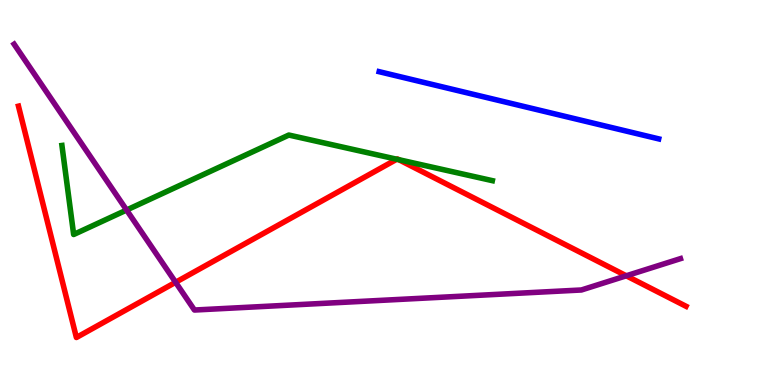[{'lines': ['blue', 'red'], 'intersections': []}, {'lines': ['green', 'red'], 'intersections': [{'x': 5.12, 'y': 5.86}, {'x': 5.15, 'y': 5.85}]}, {'lines': ['purple', 'red'], 'intersections': [{'x': 2.27, 'y': 2.67}, {'x': 8.08, 'y': 2.84}]}, {'lines': ['blue', 'green'], 'intersections': []}, {'lines': ['blue', 'purple'], 'intersections': []}, {'lines': ['green', 'purple'], 'intersections': [{'x': 1.63, 'y': 4.54}]}]